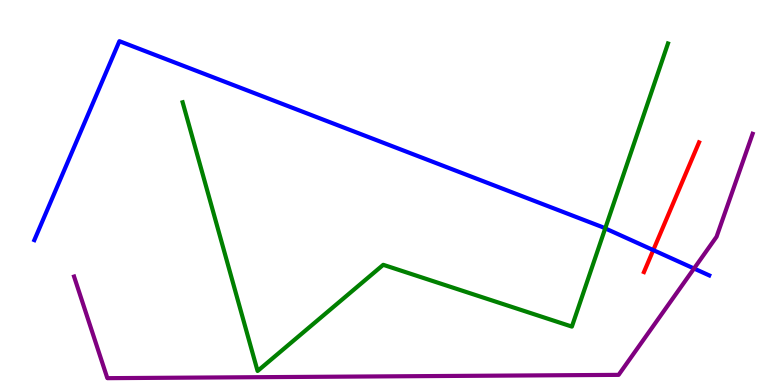[{'lines': ['blue', 'red'], 'intersections': [{'x': 8.43, 'y': 3.5}]}, {'lines': ['green', 'red'], 'intersections': []}, {'lines': ['purple', 'red'], 'intersections': []}, {'lines': ['blue', 'green'], 'intersections': [{'x': 7.81, 'y': 4.07}]}, {'lines': ['blue', 'purple'], 'intersections': [{'x': 8.96, 'y': 3.03}]}, {'lines': ['green', 'purple'], 'intersections': []}]